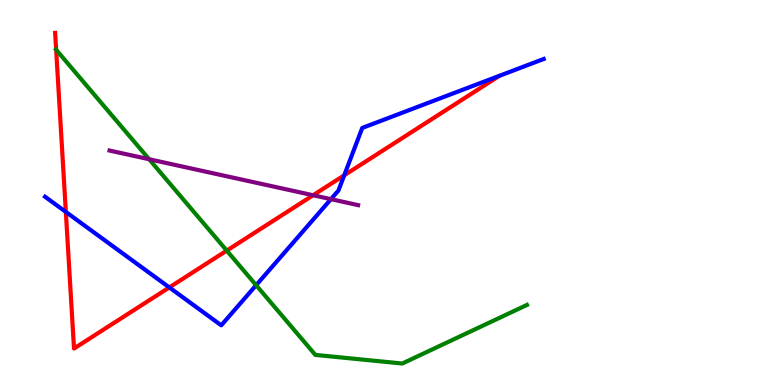[{'lines': ['blue', 'red'], 'intersections': [{'x': 0.85, 'y': 4.5}, {'x': 2.18, 'y': 2.53}, {'x': 4.44, 'y': 5.45}]}, {'lines': ['green', 'red'], 'intersections': [{'x': 0.725, 'y': 8.71}, {'x': 2.93, 'y': 3.49}]}, {'lines': ['purple', 'red'], 'intersections': [{'x': 4.04, 'y': 4.93}]}, {'lines': ['blue', 'green'], 'intersections': [{'x': 3.31, 'y': 2.59}]}, {'lines': ['blue', 'purple'], 'intersections': [{'x': 4.27, 'y': 4.83}]}, {'lines': ['green', 'purple'], 'intersections': [{'x': 1.92, 'y': 5.86}]}]